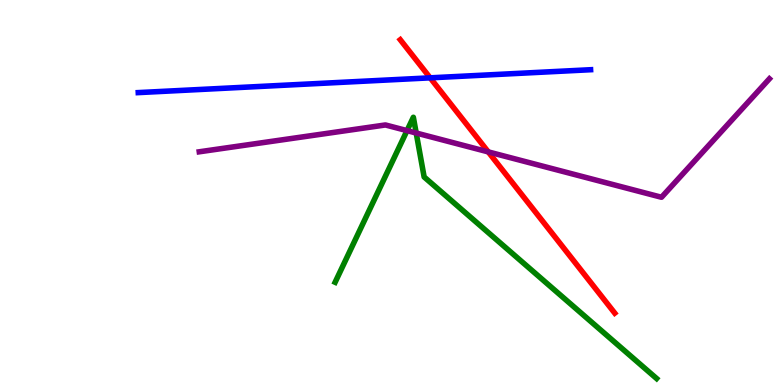[{'lines': ['blue', 'red'], 'intersections': [{'x': 5.55, 'y': 7.98}]}, {'lines': ['green', 'red'], 'intersections': []}, {'lines': ['purple', 'red'], 'intersections': [{'x': 6.3, 'y': 6.05}]}, {'lines': ['blue', 'green'], 'intersections': []}, {'lines': ['blue', 'purple'], 'intersections': []}, {'lines': ['green', 'purple'], 'intersections': [{'x': 5.25, 'y': 6.61}, {'x': 5.37, 'y': 6.54}]}]